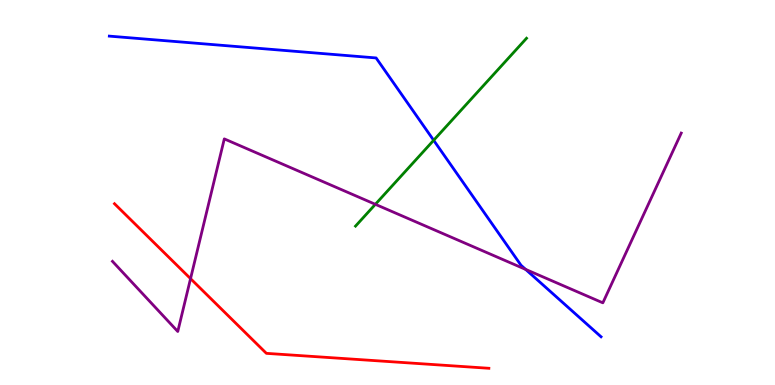[{'lines': ['blue', 'red'], 'intersections': []}, {'lines': ['green', 'red'], 'intersections': []}, {'lines': ['purple', 'red'], 'intersections': [{'x': 2.46, 'y': 2.76}]}, {'lines': ['blue', 'green'], 'intersections': [{'x': 5.6, 'y': 6.36}]}, {'lines': ['blue', 'purple'], 'intersections': [{'x': 6.78, 'y': 3.0}]}, {'lines': ['green', 'purple'], 'intersections': [{'x': 4.84, 'y': 4.69}]}]